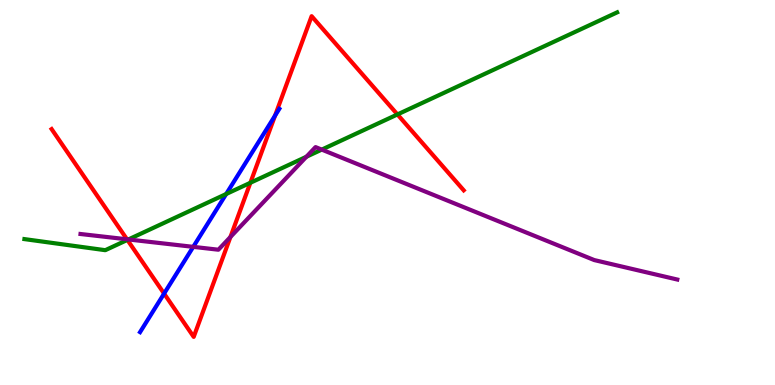[{'lines': ['blue', 'red'], 'intersections': [{'x': 2.12, 'y': 2.37}, {'x': 3.55, 'y': 7.0}]}, {'lines': ['green', 'red'], 'intersections': [{'x': 1.64, 'y': 3.77}, {'x': 3.23, 'y': 5.25}, {'x': 5.13, 'y': 7.03}]}, {'lines': ['purple', 'red'], 'intersections': [{'x': 1.64, 'y': 3.78}, {'x': 2.97, 'y': 3.84}]}, {'lines': ['blue', 'green'], 'intersections': [{'x': 2.92, 'y': 4.96}]}, {'lines': ['blue', 'purple'], 'intersections': [{'x': 2.49, 'y': 3.59}]}, {'lines': ['green', 'purple'], 'intersections': [{'x': 1.66, 'y': 3.78}, {'x': 3.95, 'y': 5.93}, {'x': 4.15, 'y': 6.11}]}]